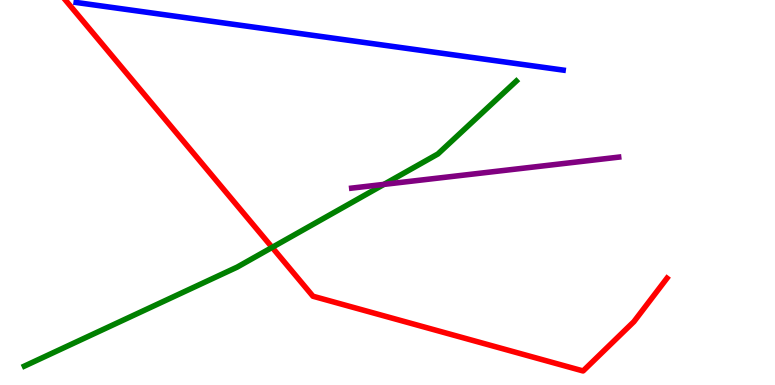[{'lines': ['blue', 'red'], 'intersections': []}, {'lines': ['green', 'red'], 'intersections': [{'x': 3.51, 'y': 3.57}]}, {'lines': ['purple', 'red'], 'intersections': []}, {'lines': ['blue', 'green'], 'intersections': []}, {'lines': ['blue', 'purple'], 'intersections': []}, {'lines': ['green', 'purple'], 'intersections': [{'x': 4.95, 'y': 5.21}]}]